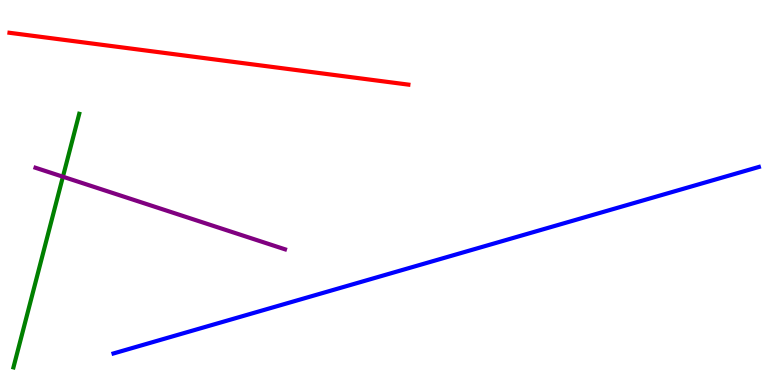[{'lines': ['blue', 'red'], 'intersections': []}, {'lines': ['green', 'red'], 'intersections': []}, {'lines': ['purple', 'red'], 'intersections': []}, {'lines': ['blue', 'green'], 'intersections': []}, {'lines': ['blue', 'purple'], 'intersections': []}, {'lines': ['green', 'purple'], 'intersections': [{'x': 0.812, 'y': 5.41}]}]